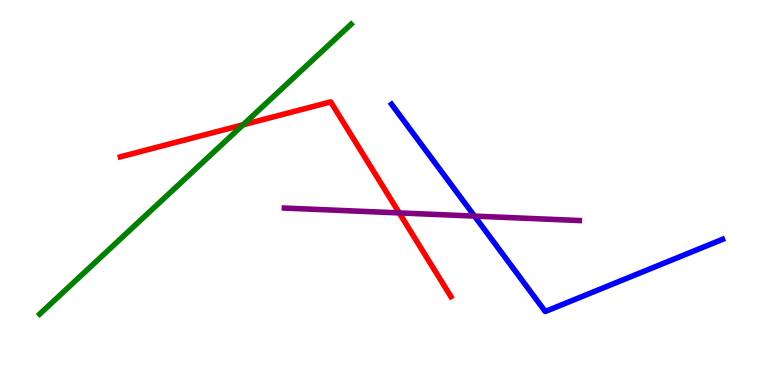[{'lines': ['blue', 'red'], 'intersections': []}, {'lines': ['green', 'red'], 'intersections': [{'x': 3.14, 'y': 6.76}]}, {'lines': ['purple', 'red'], 'intersections': [{'x': 5.15, 'y': 4.47}]}, {'lines': ['blue', 'green'], 'intersections': []}, {'lines': ['blue', 'purple'], 'intersections': [{'x': 6.12, 'y': 4.39}]}, {'lines': ['green', 'purple'], 'intersections': []}]